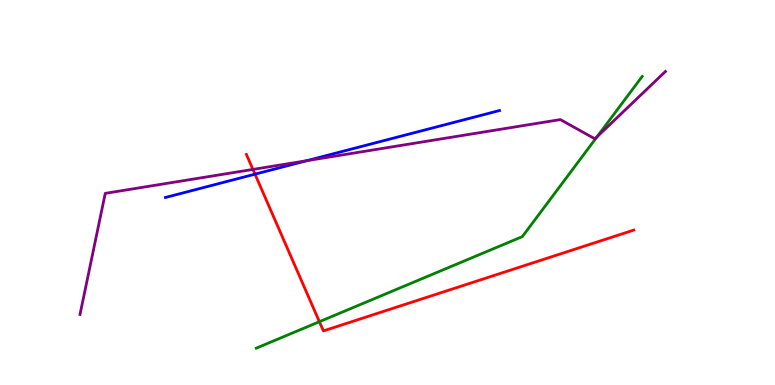[{'lines': ['blue', 'red'], 'intersections': [{'x': 3.29, 'y': 5.48}]}, {'lines': ['green', 'red'], 'intersections': [{'x': 4.12, 'y': 1.64}]}, {'lines': ['purple', 'red'], 'intersections': [{'x': 3.26, 'y': 5.6}]}, {'lines': ['blue', 'green'], 'intersections': []}, {'lines': ['blue', 'purple'], 'intersections': [{'x': 3.96, 'y': 5.83}]}, {'lines': ['green', 'purple'], 'intersections': [{'x': 7.7, 'y': 6.45}]}]